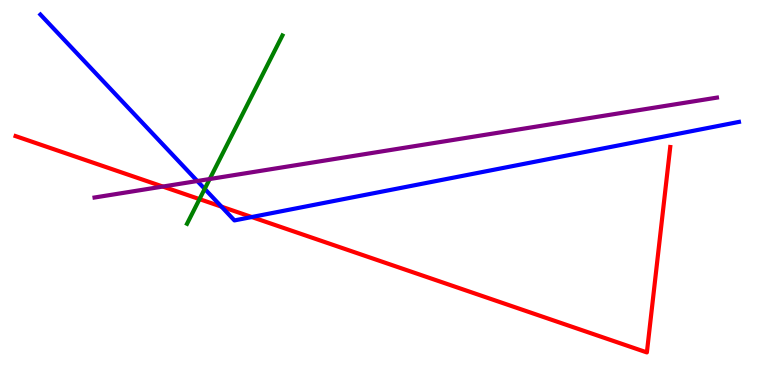[{'lines': ['blue', 'red'], 'intersections': [{'x': 2.86, 'y': 4.63}, {'x': 3.25, 'y': 4.36}]}, {'lines': ['green', 'red'], 'intersections': [{'x': 2.57, 'y': 4.83}]}, {'lines': ['purple', 'red'], 'intersections': [{'x': 2.1, 'y': 5.15}]}, {'lines': ['blue', 'green'], 'intersections': [{'x': 2.64, 'y': 5.09}]}, {'lines': ['blue', 'purple'], 'intersections': [{'x': 2.55, 'y': 5.3}]}, {'lines': ['green', 'purple'], 'intersections': [{'x': 2.71, 'y': 5.35}]}]